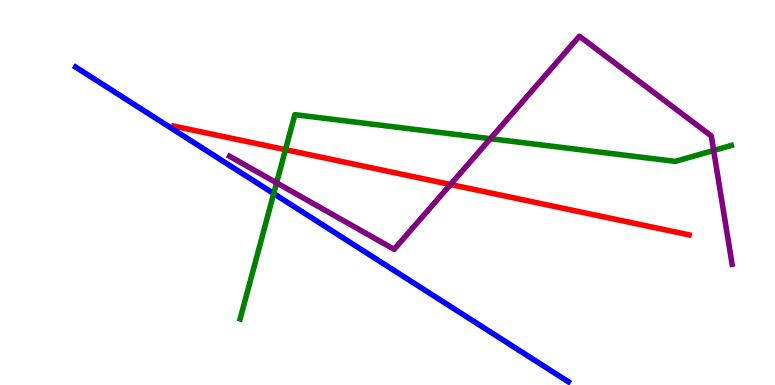[{'lines': ['blue', 'red'], 'intersections': []}, {'lines': ['green', 'red'], 'intersections': [{'x': 3.68, 'y': 6.11}]}, {'lines': ['purple', 'red'], 'intersections': [{'x': 5.81, 'y': 5.21}]}, {'lines': ['blue', 'green'], 'intersections': [{'x': 3.53, 'y': 4.97}]}, {'lines': ['blue', 'purple'], 'intersections': []}, {'lines': ['green', 'purple'], 'intersections': [{'x': 3.57, 'y': 5.25}, {'x': 6.33, 'y': 6.4}, {'x': 9.21, 'y': 6.09}]}]